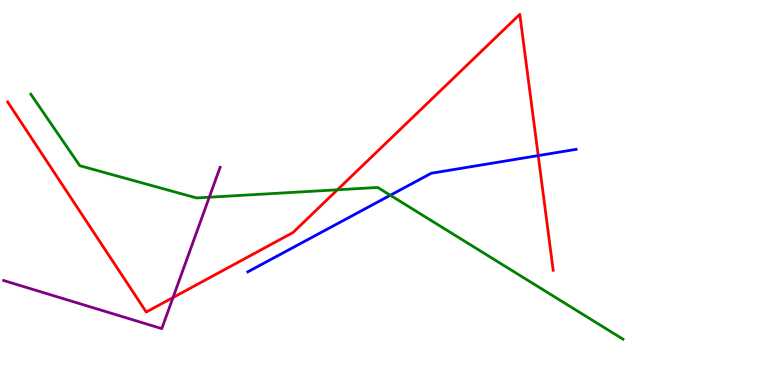[{'lines': ['blue', 'red'], 'intersections': [{'x': 6.94, 'y': 5.96}]}, {'lines': ['green', 'red'], 'intersections': [{'x': 4.35, 'y': 5.07}]}, {'lines': ['purple', 'red'], 'intersections': [{'x': 2.23, 'y': 2.27}]}, {'lines': ['blue', 'green'], 'intersections': [{'x': 5.04, 'y': 4.93}]}, {'lines': ['blue', 'purple'], 'intersections': []}, {'lines': ['green', 'purple'], 'intersections': [{'x': 2.7, 'y': 4.88}]}]